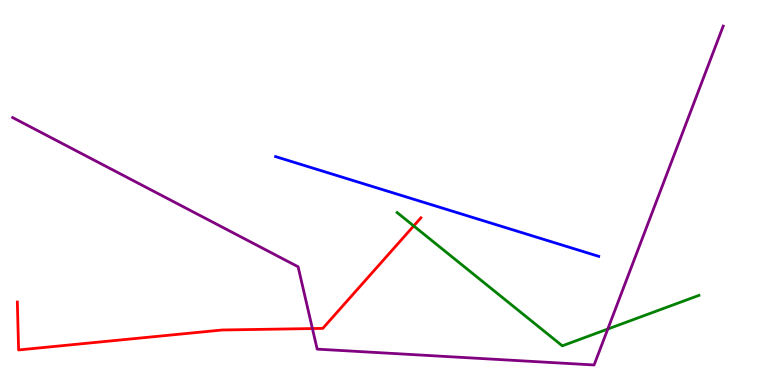[{'lines': ['blue', 'red'], 'intersections': []}, {'lines': ['green', 'red'], 'intersections': [{'x': 5.34, 'y': 4.13}]}, {'lines': ['purple', 'red'], 'intersections': [{'x': 4.03, 'y': 1.47}]}, {'lines': ['blue', 'green'], 'intersections': []}, {'lines': ['blue', 'purple'], 'intersections': []}, {'lines': ['green', 'purple'], 'intersections': [{'x': 7.84, 'y': 1.45}]}]